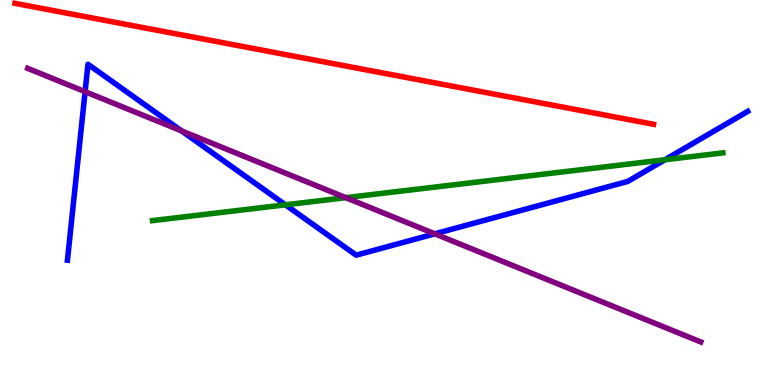[{'lines': ['blue', 'red'], 'intersections': []}, {'lines': ['green', 'red'], 'intersections': []}, {'lines': ['purple', 'red'], 'intersections': []}, {'lines': ['blue', 'green'], 'intersections': [{'x': 3.68, 'y': 4.68}, {'x': 8.58, 'y': 5.85}]}, {'lines': ['blue', 'purple'], 'intersections': [{'x': 1.1, 'y': 7.62}, {'x': 2.34, 'y': 6.6}, {'x': 5.61, 'y': 3.93}]}, {'lines': ['green', 'purple'], 'intersections': [{'x': 4.46, 'y': 4.87}]}]